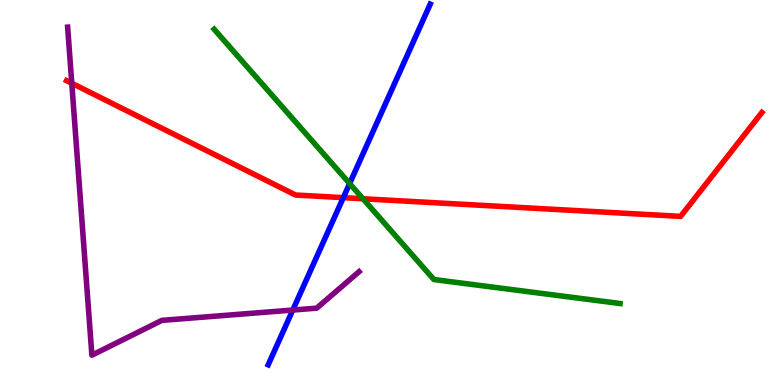[{'lines': ['blue', 'red'], 'intersections': [{'x': 4.43, 'y': 4.87}]}, {'lines': ['green', 'red'], 'intersections': [{'x': 4.68, 'y': 4.84}]}, {'lines': ['purple', 'red'], 'intersections': [{'x': 0.926, 'y': 7.84}]}, {'lines': ['blue', 'green'], 'intersections': [{'x': 4.51, 'y': 5.23}]}, {'lines': ['blue', 'purple'], 'intersections': [{'x': 3.78, 'y': 1.95}]}, {'lines': ['green', 'purple'], 'intersections': []}]